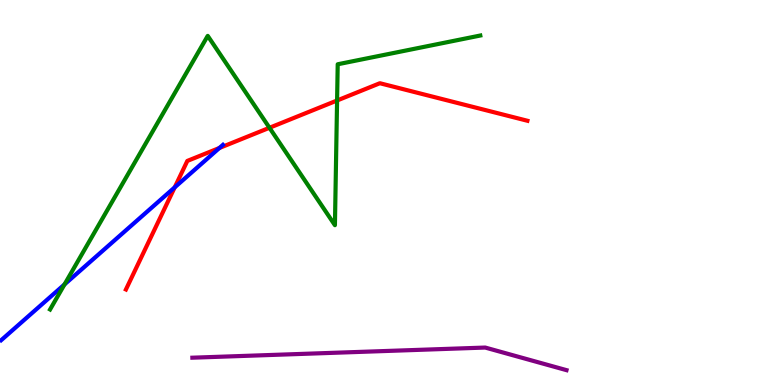[{'lines': ['blue', 'red'], 'intersections': [{'x': 2.25, 'y': 5.13}, {'x': 2.83, 'y': 6.16}]}, {'lines': ['green', 'red'], 'intersections': [{'x': 3.48, 'y': 6.68}, {'x': 4.35, 'y': 7.39}]}, {'lines': ['purple', 'red'], 'intersections': []}, {'lines': ['blue', 'green'], 'intersections': [{'x': 0.832, 'y': 2.61}]}, {'lines': ['blue', 'purple'], 'intersections': []}, {'lines': ['green', 'purple'], 'intersections': []}]